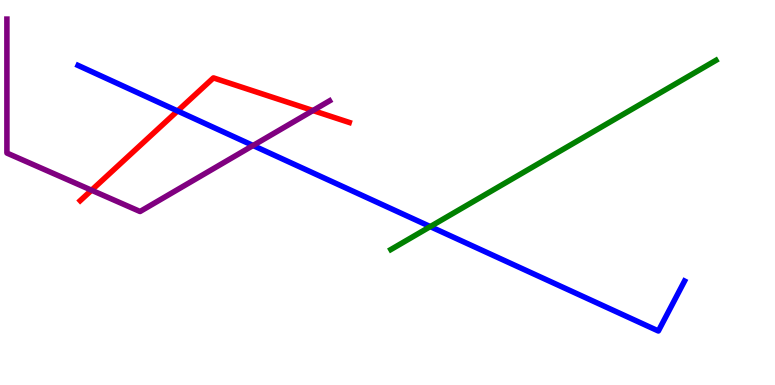[{'lines': ['blue', 'red'], 'intersections': [{'x': 2.29, 'y': 7.12}]}, {'lines': ['green', 'red'], 'intersections': []}, {'lines': ['purple', 'red'], 'intersections': [{'x': 1.18, 'y': 5.06}, {'x': 4.04, 'y': 7.13}]}, {'lines': ['blue', 'green'], 'intersections': [{'x': 5.55, 'y': 4.11}]}, {'lines': ['blue', 'purple'], 'intersections': [{'x': 3.27, 'y': 6.22}]}, {'lines': ['green', 'purple'], 'intersections': []}]